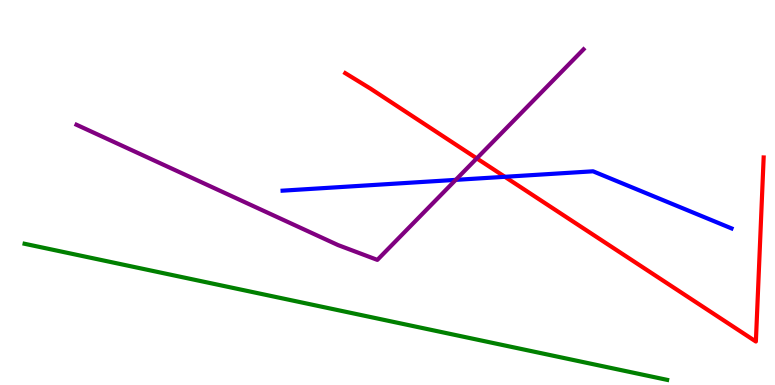[{'lines': ['blue', 'red'], 'intersections': [{'x': 6.51, 'y': 5.41}]}, {'lines': ['green', 'red'], 'intersections': []}, {'lines': ['purple', 'red'], 'intersections': [{'x': 6.15, 'y': 5.89}]}, {'lines': ['blue', 'green'], 'intersections': []}, {'lines': ['blue', 'purple'], 'intersections': [{'x': 5.88, 'y': 5.33}]}, {'lines': ['green', 'purple'], 'intersections': []}]